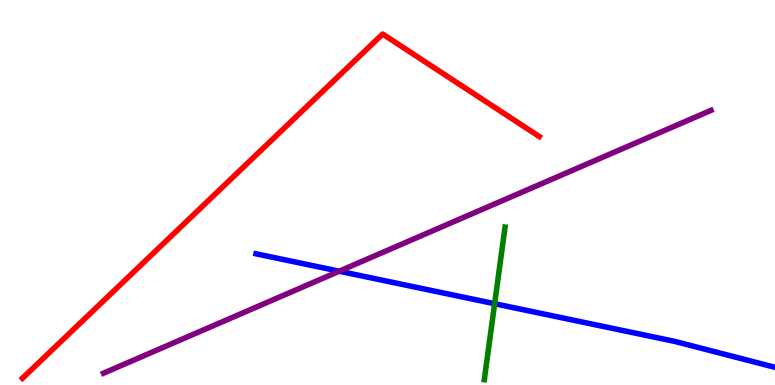[{'lines': ['blue', 'red'], 'intersections': []}, {'lines': ['green', 'red'], 'intersections': []}, {'lines': ['purple', 'red'], 'intersections': []}, {'lines': ['blue', 'green'], 'intersections': [{'x': 6.38, 'y': 2.11}]}, {'lines': ['blue', 'purple'], 'intersections': [{'x': 4.38, 'y': 2.96}]}, {'lines': ['green', 'purple'], 'intersections': []}]